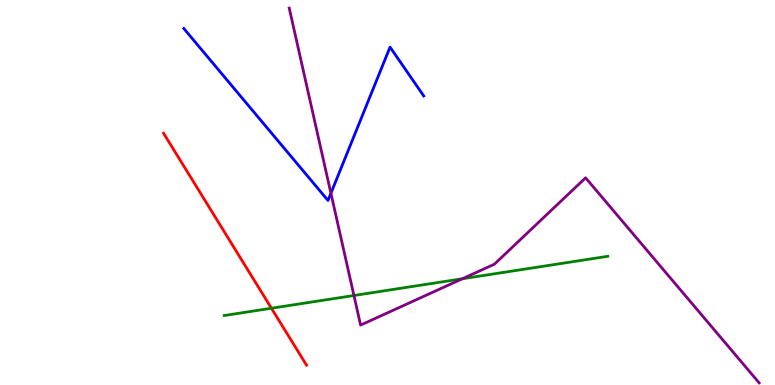[{'lines': ['blue', 'red'], 'intersections': []}, {'lines': ['green', 'red'], 'intersections': [{'x': 3.5, 'y': 1.99}]}, {'lines': ['purple', 'red'], 'intersections': []}, {'lines': ['blue', 'green'], 'intersections': []}, {'lines': ['blue', 'purple'], 'intersections': [{'x': 4.27, 'y': 4.98}]}, {'lines': ['green', 'purple'], 'intersections': [{'x': 4.57, 'y': 2.32}, {'x': 5.97, 'y': 2.76}]}]